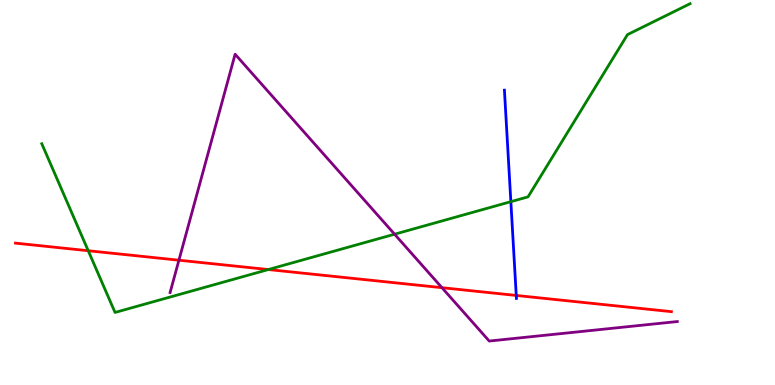[{'lines': ['blue', 'red'], 'intersections': [{'x': 6.66, 'y': 2.33}]}, {'lines': ['green', 'red'], 'intersections': [{'x': 1.14, 'y': 3.49}, {'x': 3.46, 'y': 3.0}]}, {'lines': ['purple', 'red'], 'intersections': [{'x': 2.31, 'y': 3.24}, {'x': 5.7, 'y': 2.53}]}, {'lines': ['blue', 'green'], 'intersections': [{'x': 6.59, 'y': 4.76}]}, {'lines': ['blue', 'purple'], 'intersections': []}, {'lines': ['green', 'purple'], 'intersections': [{'x': 5.09, 'y': 3.92}]}]